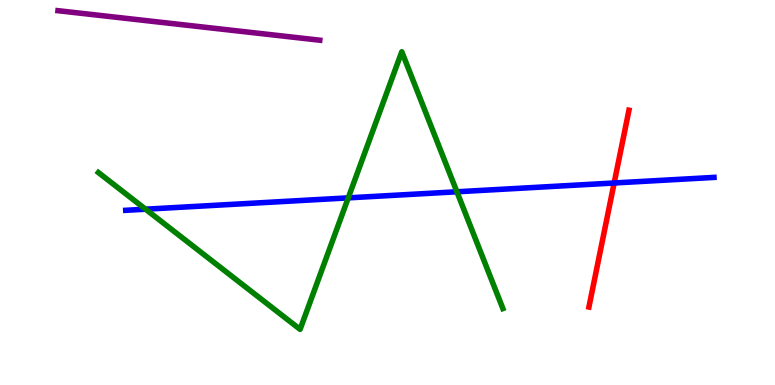[{'lines': ['blue', 'red'], 'intersections': [{'x': 7.92, 'y': 5.25}]}, {'lines': ['green', 'red'], 'intersections': []}, {'lines': ['purple', 'red'], 'intersections': []}, {'lines': ['blue', 'green'], 'intersections': [{'x': 1.88, 'y': 4.57}, {'x': 4.49, 'y': 4.86}, {'x': 5.9, 'y': 5.02}]}, {'lines': ['blue', 'purple'], 'intersections': []}, {'lines': ['green', 'purple'], 'intersections': []}]